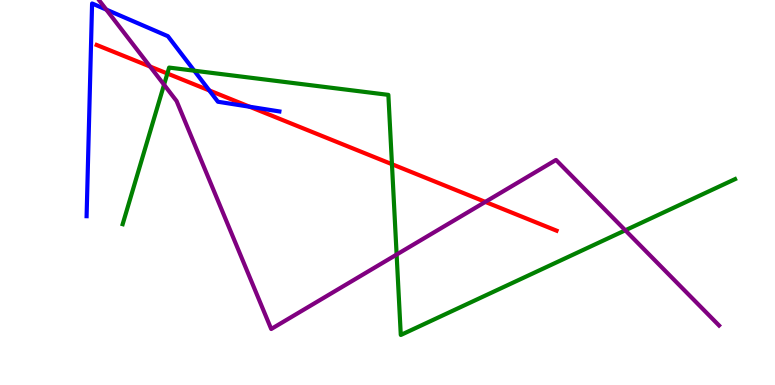[{'lines': ['blue', 'red'], 'intersections': [{'x': 2.7, 'y': 7.65}, {'x': 3.22, 'y': 7.23}]}, {'lines': ['green', 'red'], 'intersections': [{'x': 2.16, 'y': 8.09}, {'x': 5.06, 'y': 5.74}]}, {'lines': ['purple', 'red'], 'intersections': [{'x': 1.94, 'y': 8.27}, {'x': 6.26, 'y': 4.76}]}, {'lines': ['blue', 'green'], 'intersections': [{'x': 2.51, 'y': 8.16}]}, {'lines': ['blue', 'purple'], 'intersections': [{'x': 1.37, 'y': 9.75}]}, {'lines': ['green', 'purple'], 'intersections': [{'x': 2.12, 'y': 7.8}, {'x': 5.12, 'y': 3.39}, {'x': 8.07, 'y': 4.02}]}]